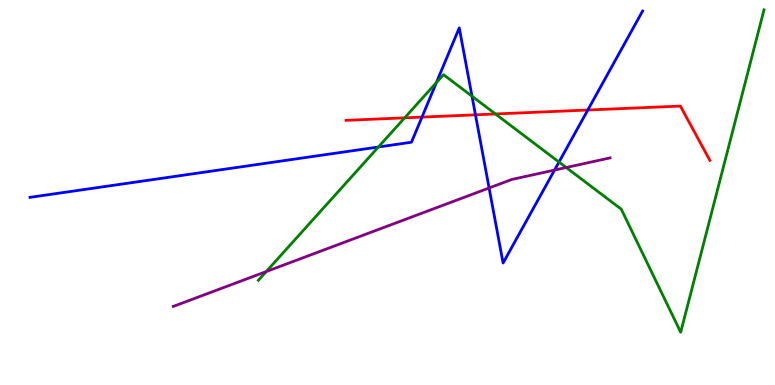[{'lines': ['blue', 'red'], 'intersections': [{'x': 5.44, 'y': 6.96}, {'x': 6.14, 'y': 7.02}, {'x': 7.58, 'y': 7.14}]}, {'lines': ['green', 'red'], 'intersections': [{'x': 5.22, 'y': 6.94}, {'x': 6.39, 'y': 7.04}]}, {'lines': ['purple', 'red'], 'intersections': []}, {'lines': ['blue', 'green'], 'intersections': [{'x': 4.88, 'y': 6.18}, {'x': 5.63, 'y': 7.85}, {'x': 6.09, 'y': 7.5}, {'x': 7.21, 'y': 5.79}]}, {'lines': ['blue', 'purple'], 'intersections': [{'x': 6.31, 'y': 5.12}, {'x': 7.16, 'y': 5.58}]}, {'lines': ['green', 'purple'], 'intersections': [{'x': 3.44, 'y': 2.95}, {'x': 7.31, 'y': 5.65}]}]